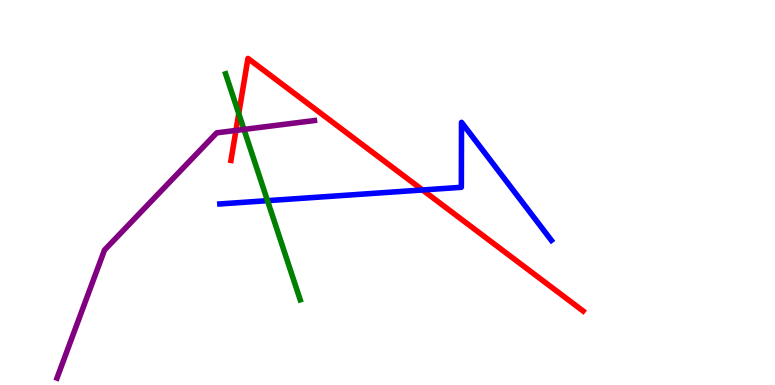[{'lines': ['blue', 'red'], 'intersections': [{'x': 5.45, 'y': 5.07}]}, {'lines': ['green', 'red'], 'intersections': [{'x': 3.08, 'y': 7.05}]}, {'lines': ['purple', 'red'], 'intersections': [{'x': 3.04, 'y': 6.61}]}, {'lines': ['blue', 'green'], 'intersections': [{'x': 3.45, 'y': 4.79}]}, {'lines': ['blue', 'purple'], 'intersections': []}, {'lines': ['green', 'purple'], 'intersections': [{'x': 3.15, 'y': 6.64}]}]